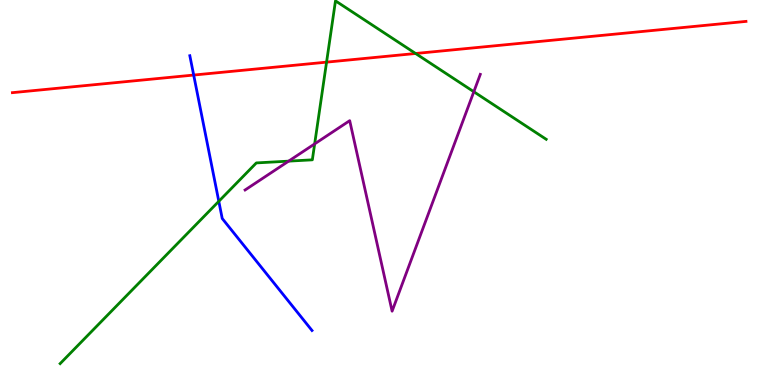[{'lines': ['blue', 'red'], 'intersections': [{'x': 2.5, 'y': 8.05}]}, {'lines': ['green', 'red'], 'intersections': [{'x': 4.21, 'y': 8.39}, {'x': 5.36, 'y': 8.61}]}, {'lines': ['purple', 'red'], 'intersections': []}, {'lines': ['blue', 'green'], 'intersections': [{'x': 2.82, 'y': 4.77}]}, {'lines': ['blue', 'purple'], 'intersections': []}, {'lines': ['green', 'purple'], 'intersections': [{'x': 3.72, 'y': 5.81}, {'x': 4.06, 'y': 6.26}, {'x': 6.11, 'y': 7.62}]}]